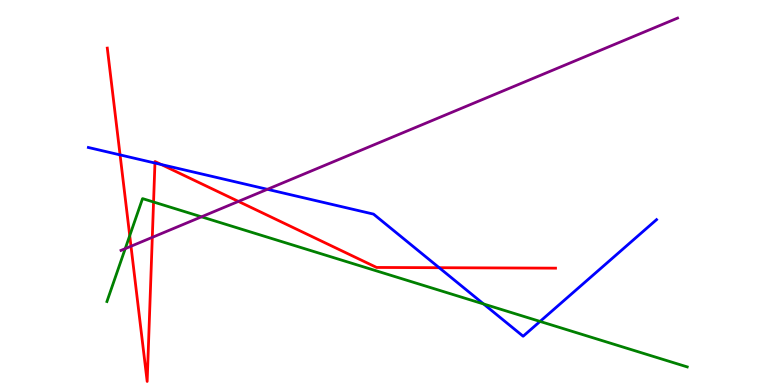[{'lines': ['blue', 'red'], 'intersections': [{'x': 1.55, 'y': 5.98}, {'x': 2.0, 'y': 5.77}, {'x': 2.08, 'y': 5.73}, {'x': 5.67, 'y': 3.05}]}, {'lines': ['green', 'red'], 'intersections': [{'x': 1.67, 'y': 3.88}, {'x': 1.98, 'y': 4.75}]}, {'lines': ['purple', 'red'], 'intersections': [{'x': 1.69, 'y': 3.6}, {'x': 1.97, 'y': 3.84}, {'x': 3.08, 'y': 4.77}]}, {'lines': ['blue', 'green'], 'intersections': [{'x': 6.24, 'y': 2.1}, {'x': 6.97, 'y': 1.65}]}, {'lines': ['blue', 'purple'], 'intersections': [{'x': 3.45, 'y': 5.08}]}, {'lines': ['green', 'purple'], 'intersections': [{'x': 1.62, 'y': 3.54}, {'x': 2.6, 'y': 4.37}]}]